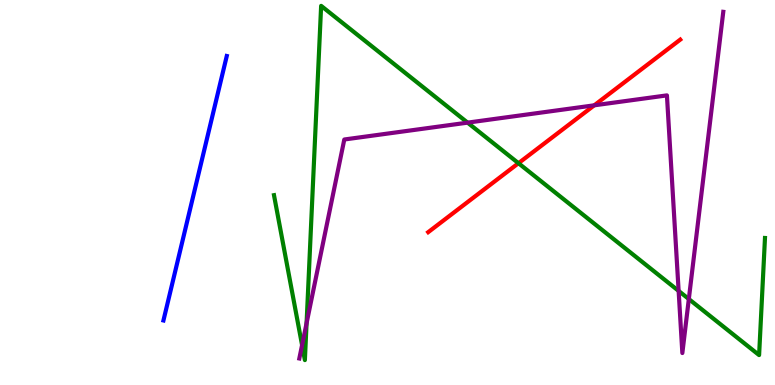[{'lines': ['blue', 'red'], 'intersections': []}, {'lines': ['green', 'red'], 'intersections': [{'x': 6.69, 'y': 5.76}]}, {'lines': ['purple', 'red'], 'intersections': [{'x': 7.67, 'y': 7.26}]}, {'lines': ['blue', 'green'], 'intersections': []}, {'lines': ['blue', 'purple'], 'intersections': []}, {'lines': ['green', 'purple'], 'intersections': [{'x': 3.9, 'y': 1.04}, {'x': 3.96, 'y': 1.61}, {'x': 6.03, 'y': 6.81}, {'x': 8.76, 'y': 2.44}, {'x': 8.89, 'y': 2.23}]}]